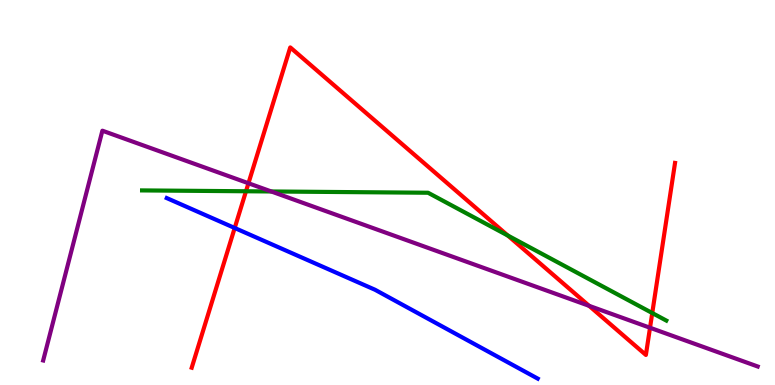[{'lines': ['blue', 'red'], 'intersections': [{'x': 3.03, 'y': 4.08}]}, {'lines': ['green', 'red'], 'intersections': [{'x': 3.17, 'y': 5.03}, {'x': 6.55, 'y': 3.88}, {'x': 8.42, 'y': 1.87}]}, {'lines': ['purple', 'red'], 'intersections': [{'x': 3.21, 'y': 5.24}, {'x': 7.6, 'y': 2.06}, {'x': 8.39, 'y': 1.49}]}, {'lines': ['blue', 'green'], 'intersections': []}, {'lines': ['blue', 'purple'], 'intersections': []}, {'lines': ['green', 'purple'], 'intersections': [{'x': 3.5, 'y': 5.03}]}]